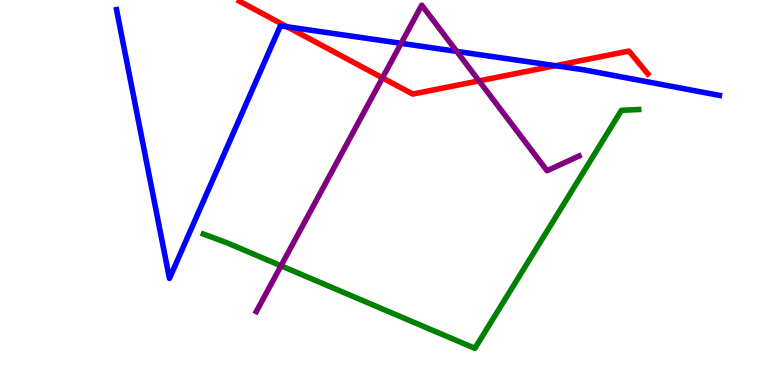[{'lines': ['blue', 'red'], 'intersections': [{'x': 3.7, 'y': 9.3}, {'x': 7.17, 'y': 8.29}]}, {'lines': ['green', 'red'], 'intersections': []}, {'lines': ['purple', 'red'], 'intersections': [{'x': 4.94, 'y': 7.98}, {'x': 6.18, 'y': 7.9}]}, {'lines': ['blue', 'green'], 'intersections': []}, {'lines': ['blue', 'purple'], 'intersections': [{'x': 5.18, 'y': 8.87}, {'x': 5.89, 'y': 8.67}]}, {'lines': ['green', 'purple'], 'intersections': [{'x': 3.63, 'y': 3.1}]}]